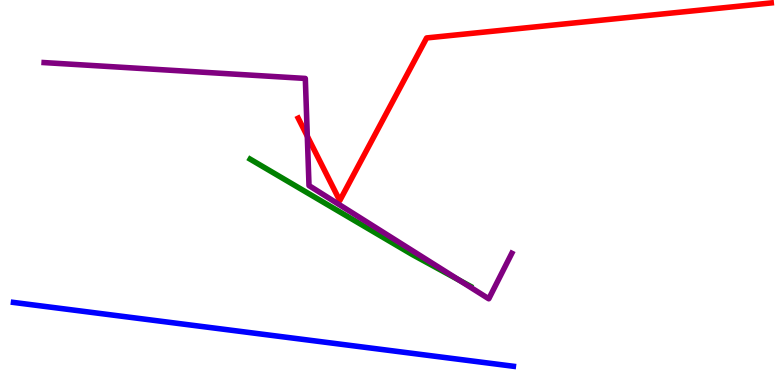[{'lines': ['blue', 'red'], 'intersections': []}, {'lines': ['green', 'red'], 'intersections': []}, {'lines': ['purple', 'red'], 'intersections': [{'x': 3.97, 'y': 6.46}]}, {'lines': ['blue', 'green'], 'intersections': []}, {'lines': ['blue', 'purple'], 'intersections': []}, {'lines': ['green', 'purple'], 'intersections': [{'x': 5.92, 'y': 2.72}]}]